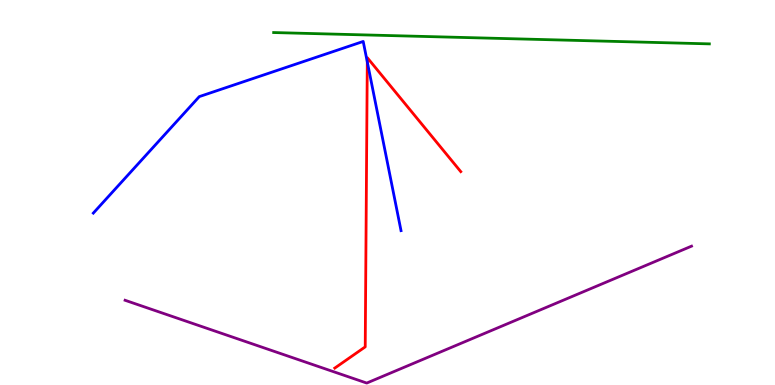[{'lines': ['blue', 'red'], 'intersections': [{'x': 4.74, 'y': 8.39}]}, {'lines': ['green', 'red'], 'intersections': []}, {'lines': ['purple', 'red'], 'intersections': []}, {'lines': ['blue', 'green'], 'intersections': []}, {'lines': ['blue', 'purple'], 'intersections': []}, {'lines': ['green', 'purple'], 'intersections': []}]